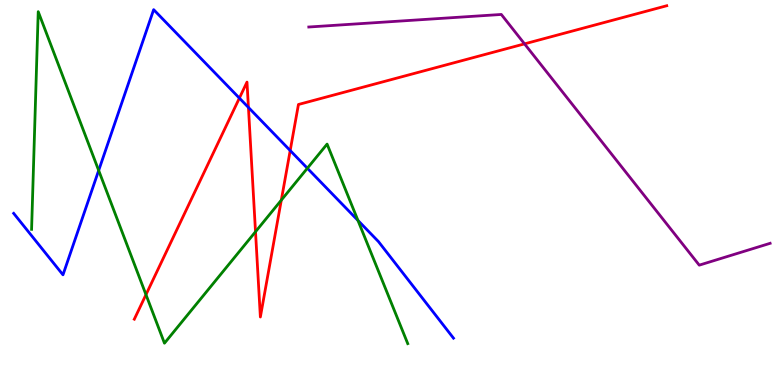[{'lines': ['blue', 'red'], 'intersections': [{'x': 3.09, 'y': 7.45}, {'x': 3.21, 'y': 7.21}, {'x': 3.74, 'y': 6.09}]}, {'lines': ['green', 'red'], 'intersections': [{'x': 1.88, 'y': 2.35}, {'x': 3.3, 'y': 3.98}, {'x': 3.63, 'y': 4.8}]}, {'lines': ['purple', 'red'], 'intersections': [{'x': 6.77, 'y': 8.86}]}, {'lines': ['blue', 'green'], 'intersections': [{'x': 1.27, 'y': 5.57}, {'x': 3.97, 'y': 5.63}, {'x': 4.62, 'y': 4.27}]}, {'lines': ['blue', 'purple'], 'intersections': []}, {'lines': ['green', 'purple'], 'intersections': []}]